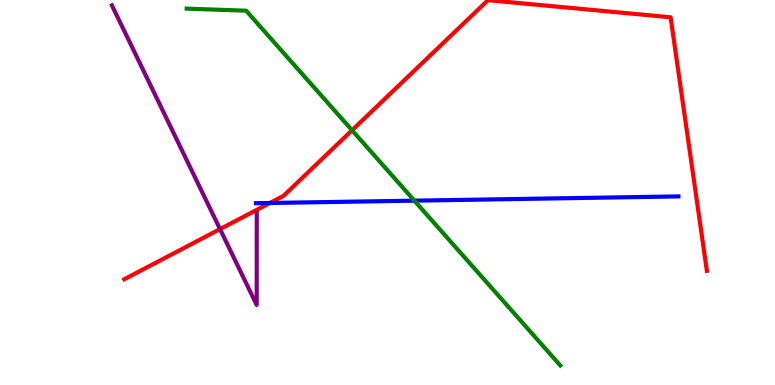[{'lines': ['blue', 'red'], 'intersections': [{'x': 3.48, 'y': 4.73}]}, {'lines': ['green', 'red'], 'intersections': [{'x': 4.54, 'y': 6.62}]}, {'lines': ['purple', 'red'], 'intersections': [{'x': 2.84, 'y': 4.05}]}, {'lines': ['blue', 'green'], 'intersections': [{'x': 5.35, 'y': 4.79}]}, {'lines': ['blue', 'purple'], 'intersections': []}, {'lines': ['green', 'purple'], 'intersections': []}]